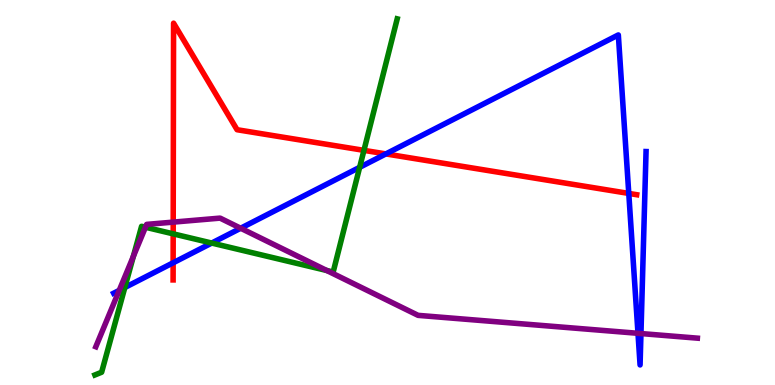[{'lines': ['blue', 'red'], 'intersections': [{'x': 2.23, 'y': 3.17}, {'x': 4.98, 'y': 6.0}, {'x': 8.11, 'y': 4.98}]}, {'lines': ['green', 'red'], 'intersections': [{'x': 2.23, 'y': 3.93}, {'x': 4.7, 'y': 6.09}]}, {'lines': ['purple', 'red'], 'intersections': [{'x': 2.23, 'y': 4.23}]}, {'lines': ['blue', 'green'], 'intersections': [{'x': 1.61, 'y': 2.53}, {'x': 2.73, 'y': 3.69}, {'x': 4.64, 'y': 5.65}]}, {'lines': ['blue', 'purple'], 'intersections': [{'x': 1.54, 'y': 2.46}, {'x': 3.11, 'y': 4.07}, {'x': 8.23, 'y': 1.34}, {'x': 8.27, 'y': 1.34}]}, {'lines': ['green', 'purple'], 'intersections': [{'x': 1.72, 'y': 3.34}, {'x': 1.88, 'y': 4.1}, {'x': 4.22, 'y': 2.97}]}]